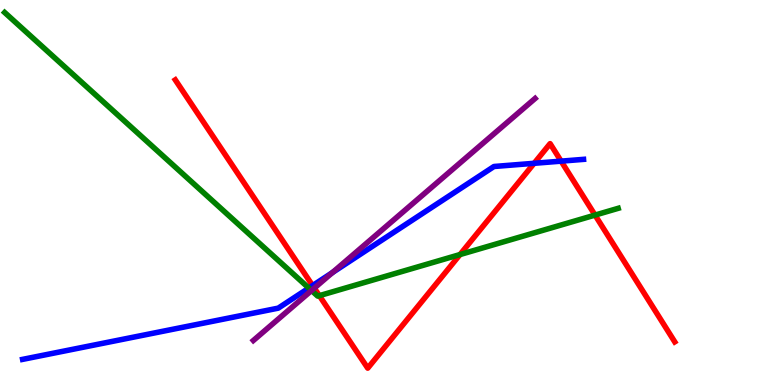[{'lines': ['blue', 'red'], 'intersections': [{'x': 4.03, 'y': 2.58}, {'x': 6.89, 'y': 5.76}, {'x': 7.24, 'y': 5.81}]}, {'lines': ['green', 'red'], 'intersections': [{'x': 4.12, 'y': 2.32}, {'x': 5.94, 'y': 3.39}, {'x': 7.68, 'y': 4.41}]}, {'lines': ['purple', 'red'], 'intersections': [{'x': 4.06, 'y': 2.52}]}, {'lines': ['blue', 'green'], 'intersections': [{'x': 3.98, 'y': 2.52}]}, {'lines': ['blue', 'purple'], 'intersections': [{'x': 4.29, 'y': 2.92}]}, {'lines': ['green', 'purple'], 'intersections': [{'x': 4.02, 'y': 2.45}]}]